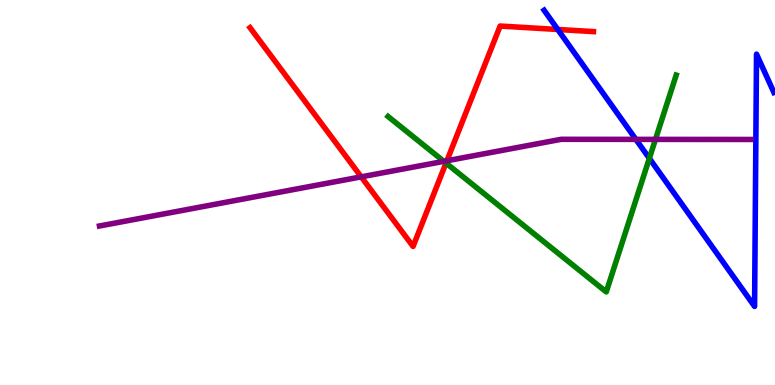[{'lines': ['blue', 'red'], 'intersections': [{'x': 7.2, 'y': 9.23}]}, {'lines': ['green', 'red'], 'intersections': [{'x': 5.75, 'y': 5.76}]}, {'lines': ['purple', 'red'], 'intersections': [{'x': 4.66, 'y': 5.41}, {'x': 5.77, 'y': 5.82}]}, {'lines': ['blue', 'green'], 'intersections': [{'x': 8.38, 'y': 5.89}]}, {'lines': ['blue', 'purple'], 'intersections': [{'x': 8.2, 'y': 6.38}]}, {'lines': ['green', 'purple'], 'intersections': [{'x': 5.73, 'y': 5.81}, {'x': 8.46, 'y': 6.38}]}]